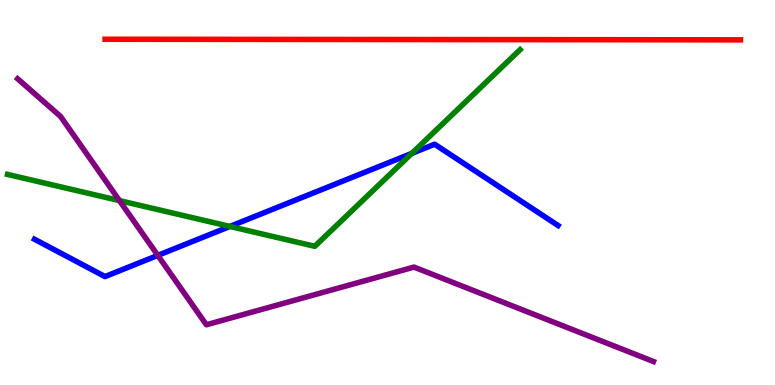[{'lines': ['blue', 'red'], 'intersections': []}, {'lines': ['green', 'red'], 'intersections': []}, {'lines': ['purple', 'red'], 'intersections': []}, {'lines': ['blue', 'green'], 'intersections': [{'x': 2.97, 'y': 4.12}, {'x': 5.31, 'y': 6.02}]}, {'lines': ['blue', 'purple'], 'intersections': [{'x': 2.04, 'y': 3.37}]}, {'lines': ['green', 'purple'], 'intersections': [{'x': 1.54, 'y': 4.79}]}]